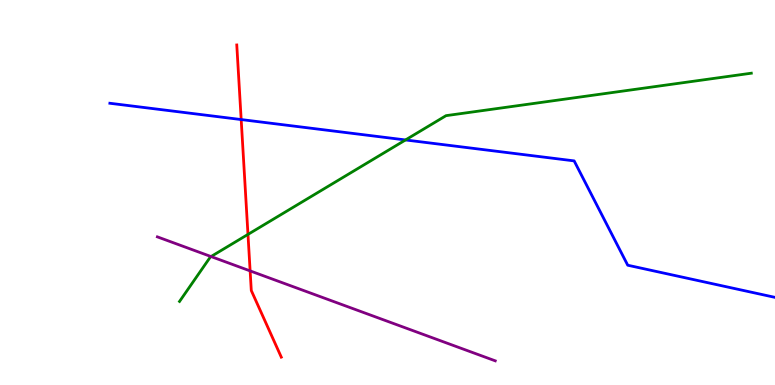[{'lines': ['blue', 'red'], 'intersections': [{'x': 3.11, 'y': 6.89}]}, {'lines': ['green', 'red'], 'intersections': [{'x': 3.2, 'y': 3.91}]}, {'lines': ['purple', 'red'], 'intersections': [{'x': 3.23, 'y': 2.96}]}, {'lines': ['blue', 'green'], 'intersections': [{'x': 5.23, 'y': 6.36}]}, {'lines': ['blue', 'purple'], 'intersections': []}, {'lines': ['green', 'purple'], 'intersections': [{'x': 2.72, 'y': 3.34}]}]